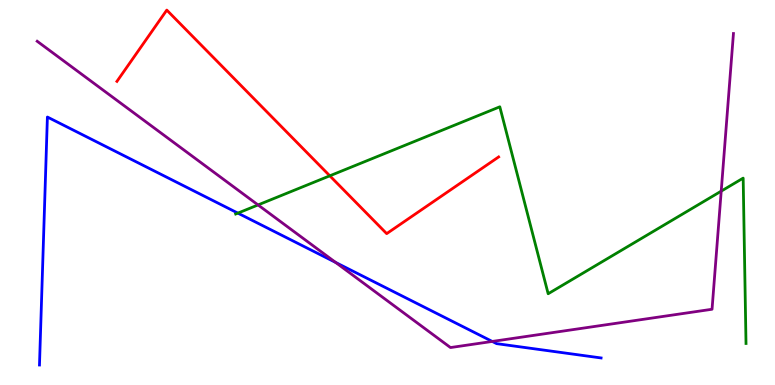[{'lines': ['blue', 'red'], 'intersections': []}, {'lines': ['green', 'red'], 'intersections': [{'x': 4.26, 'y': 5.43}]}, {'lines': ['purple', 'red'], 'intersections': []}, {'lines': ['blue', 'green'], 'intersections': [{'x': 3.07, 'y': 4.46}]}, {'lines': ['blue', 'purple'], 'intersections': [{'x': 4.33, 'y': 3.18}, {'x': 6.35, 'y': 1.13}]}, {'lines': ['green', 'purple'], 'intersections': [{'x': 3.33, 'y': 4.68}, {'x': 9.31, 'y': 5.04}]}]